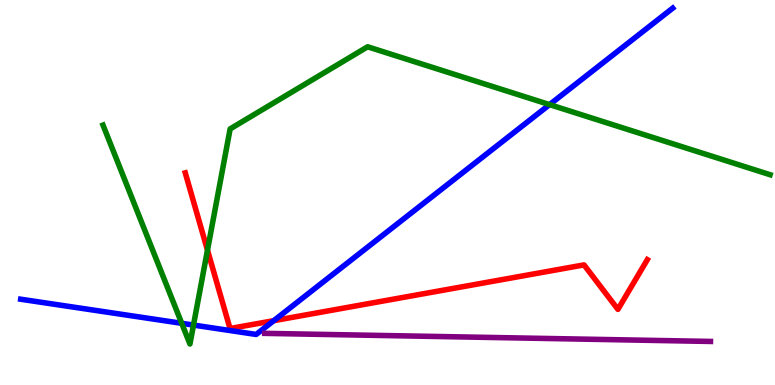[{'lines': ['blue', 'red'], 'intersections': [{'x': 3.53, 'y': 1.67}]}, {'lines': ['green', 'red'], 'intersections': [{'x': 2.68, 'y': 3.5}]}, {'lines': ['purple', 'red'], 'intersections': []}, {'lines': ['blue', 'green'], 'intersections': [{'x': 2.34, 'y': 1.6}, {'x': 2.5, 'y': 1.56}, {'x': 7.09, 'y': 7.28}]}, {'lines': ['blue', 'purple'], 'intersections': []}, {'lines': ['green', 'purple'], 'intersections': []}]